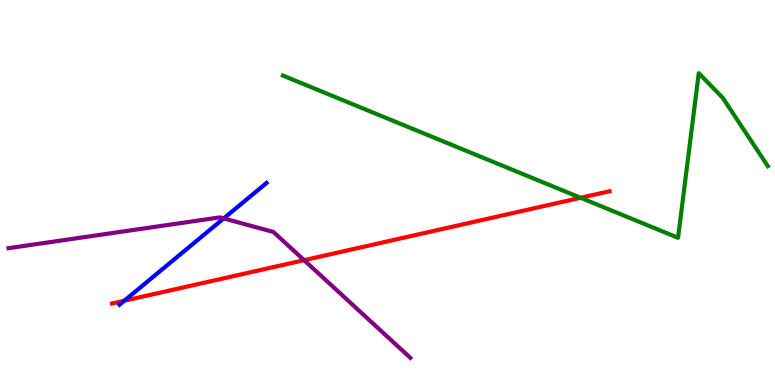[{'lines': ['blue', 'red'], 'intersections': [{'x': 1.6, 'y': 2.19}]}, {'lines': ['green', 'red'], 'intersections': [{'x': 7.49, 'y': 4.86}]}, {'lines': ['purple', 'red'], 'intersections': [{'x': 3.92, 'y': 3.24}]}, {'lines': ['blue', 'green'], 'intersections': []}, {'lines': ['blue', 'purple'], 'intersections': [{'x': 2.89, 'y': 4.33}]}, {'lines': ['green', 'purple'], 'intersections': []}]